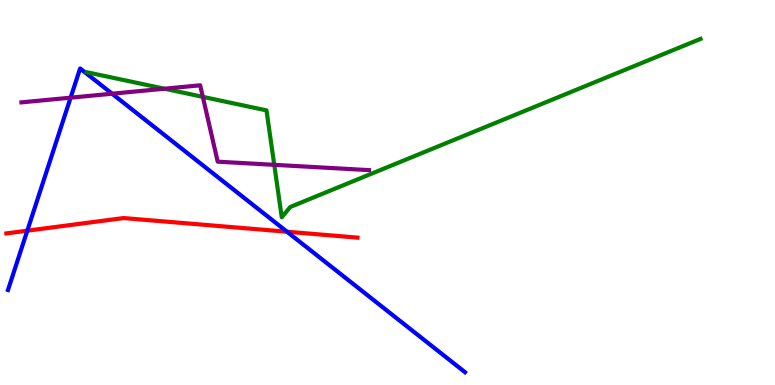[{'lines': ['blue', 'red'], 'intersections': [{'x': 0.352, 'y': 4.01}, {'x': 3.7, 'y': 3.98}]}, {'lines': ['green', 'red'], 'intersections': []}, {'lines': ['purple', 'red'], 'intersections': []}, {'lines': ['blue', 'green'], 'intersections': []}, {'lines': ['blue', 'purple'], 'intersections': [{'x': 0.911, 'y': 7.46}, {'x': 1.45, 'y': 7.57}]}, {'lines': ['green', 'purple'], 'intersections': [{'x': 2.12, 'y': 7.7}, {'x': 2.62, 'y': 7.48}, {'x': 3.54, 'y': 5.72}]}]